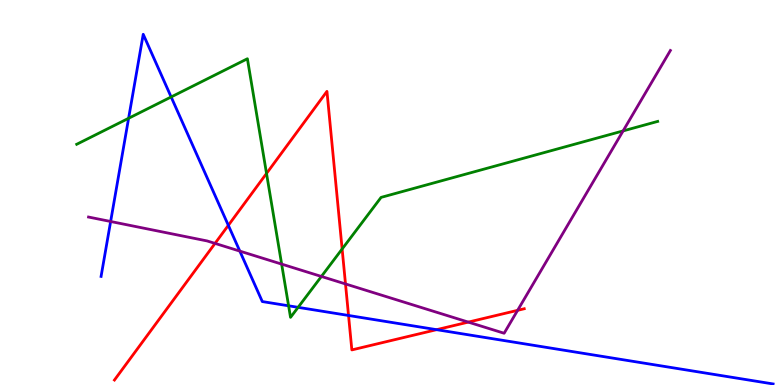[{'lines': ['blue', 'red'], 'intersections': [{'x': 2.95, 'y': 4.15}, {'x': 4.5, 'y': 1.81}, {'x': 5.63, 'y': 1.44}]}, {'lines': ['green', 'red'], 'intersections': [{'x': 3.44, 'y': 5.49}, {'x': 4.41, 'y': 3.53}]}, {'lines': ['purple', 'red'], 'intersections': [{'x': 2.77, 'y': 3.68}, {'x': 4.46, 'y': 2.62}, {'x': 6.04, 'y': 1.63}, {'x': 6.68, 'y': 1.94}]}, {'lines': ['blue', 'green'], 'intersections': [{'x': 1.66, 'y': 6.93}, {'x': 2.21, 'y': 7.48}, {'x': 3.72, 'y': 2.06}, {'x': 3.85, 'y': 2.02}]}, {'lines': ['blue', 'purple'], 'intersections': [{'x': 1.43, 'y': 4.25}, {'x': 3.09, 'y': 3.48}]}, {'lines': ['green', 'purple'], 'intersections': [{'x': 3.63, 'y': 3.14}, {'x': 4.15, 'y': 2.82}, {'x': 8.04, 'y': 6.6}]}]